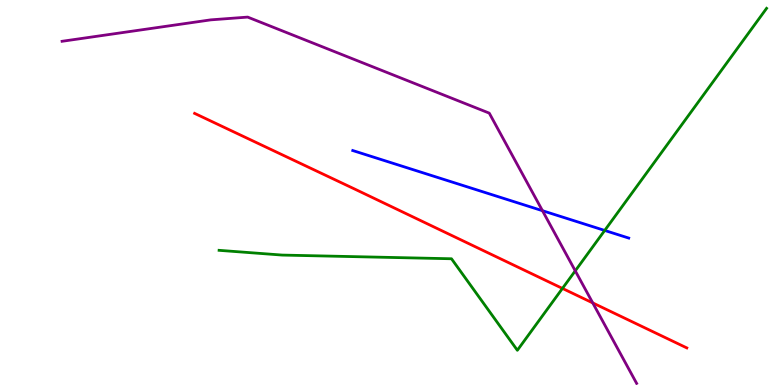[{'lines': ['blue', 'red'], 'intersections': []}, {'lines': ['green', 'red'], 'intersections': [{'x': 7.26, 'y': 2.51}]}, {'lines': ['purple', 'red'], 'intersections': [{'x': 7.65, 'y': 2.13}]}, {'lines': ['blue', 'green'], 'intersections': [{'x': 7.8, 'y': 4.01}]}, {'lines': ['blue', 'purple'], 'intersections': [{'x': 7.0, 'y': 4.53}]}, {'lines': ['green', 'purple'], 'intersections': [{'x': 7.42, 'y': 2.97}]}]